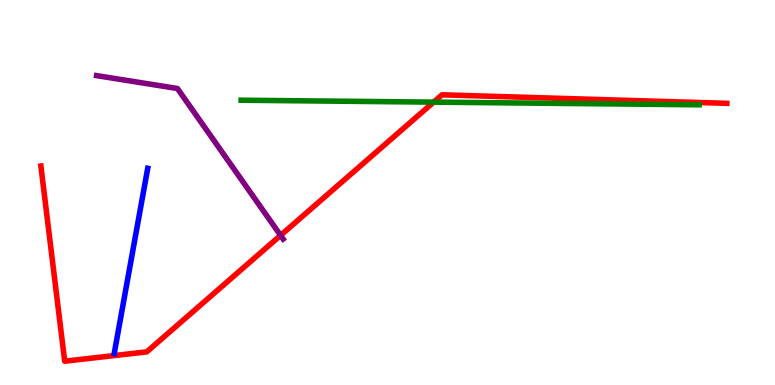[{'lines': ['blue', 'red'], 'intersections': []}, {'lines': ['green', 'red'], 'intersections': [{'x': 5.6, 'y': 7.35}]}, {'lines': ['purple', 'red'], 'intersections': [{'x': 3.62, 'y': 3.89}]}, {'lines': ['blue', 'green'], 'intersections': []}, {'lines': ['blue', 'purple'], 'intersections': []}, {'lines': ['green', 'purple'], 'intersections': []}]